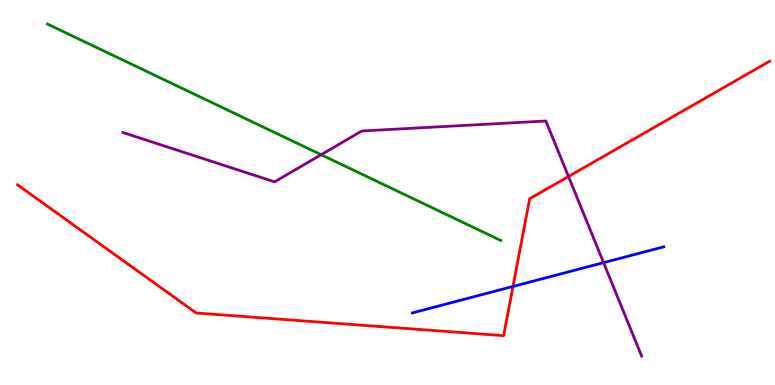[{'lines': ['blue', 'red'], 'intersections': [{'x': 6.62, 'y': 2.56}]}, {'lines': ['green', 'red'], 'intersections': []}, {'lines': ['purple', 'red'], 'intersections': [{'x': 7.34, 'y': 5.42}]}, {'lines': ['blue', 'green'], 'intersections': []}, {'lines': ['blue', 'purple'], 'intersections': [{'x': 7.79, 'y': 3.18}]}, {'lines': ['green', 'purple'], 'intersections': [{'x': 4.14, 'y': 5.98}]}]